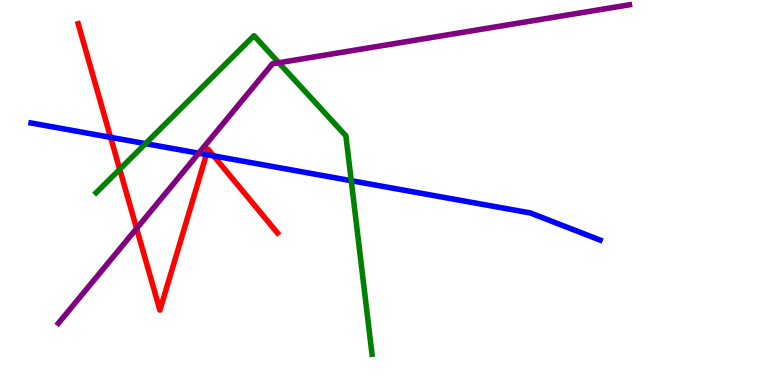[{'lines': ['blue', 'red'], 'intersections': [{'x': 1.43, 'y': 6.43}, {'x': 2.66, 'y': 5.98}, {'x': 2.76, 'y': 5.95}]}, {'lines': ['green', 'red'], 'intersections': [{'x': 1.54, 'y': 5.6}]}, {'lines': ['purple', 'red'], 'intersections': [{'x': 1.76, 'y': 4.07}]}, {'lines': ['blue', 'green'], 'intersections': [{'x': 1.88, 'y': 6.27}, {'x': 4.53, 'y': 5.31}]}, {'lines': ['blue', 'purple'], 'intersections': [{'x': 2.56, 'y': 6.02}]}, {'lines': ['green', 'purple'], 'intersections': [{'x': 3.6, 'y': 8.37}]}]